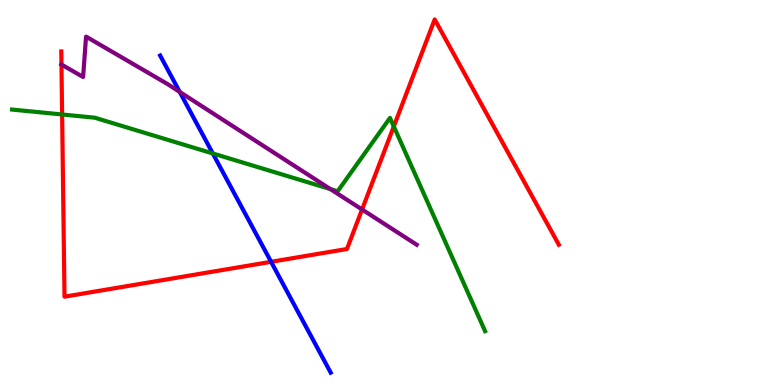[{'lines': ['blue', 'red'], 'intersections': [{'x': 3.5, 'y': 3.2}]}, {'lines': ['green', 'red'], 'intersections': [{'x': 0.802, 'y': 7.03}, {'x': 5.08, 'y': 6.72}]}, {'lines': ['purple', 'red'], 'intersections': [{'x': 0.793, 'y': 8.32}, {'x': 4.67, 'y': 4.56}]}, {'lines': ['blue', 'green'], 'intersections': [{'x': 2.75, 'y': 6.01}]}, {'lines': ['blue', 'purple'], 'intersections': [{'x': 2.32, 'y': 7.61}]}, {'lines': ['green', 'purple'], 'intersections': [{'x': 4.26, 'y': 5.09}]}]